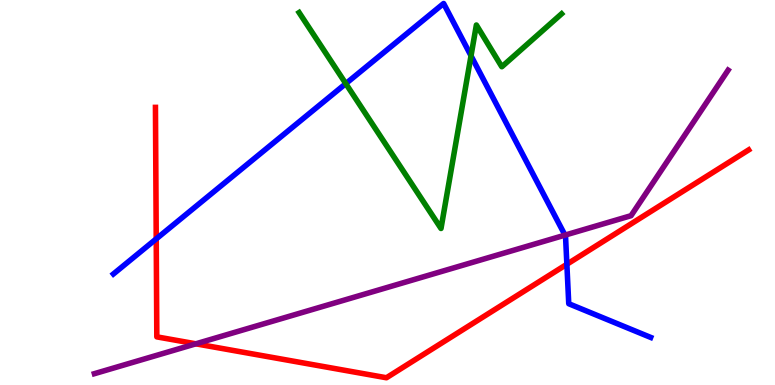[{'lines': ['blue', 'red'], 'intersections': [{'x': 2.02, 'y': 3.8}, {'x': 7.31, 'y': 3.14}]}, {'lines': ['green', 'red'], 'intersections': []}, {'lines': ['purple', 'red'], 'intersections': [{'x': 2.53, 'y': 1.07}]}, {'lines': ['blue', 'green'], 'intersections': [{'x': 4.46, 'y': 7.83}, {'x': 6.08, 'y': 8.55}]}, {'lines': ['blue', 'purple'], 'intersections': [{'x': 7.29, 'y': 3.89}]}, {'lines': ['green', 'purple'], 'intersections': []}]